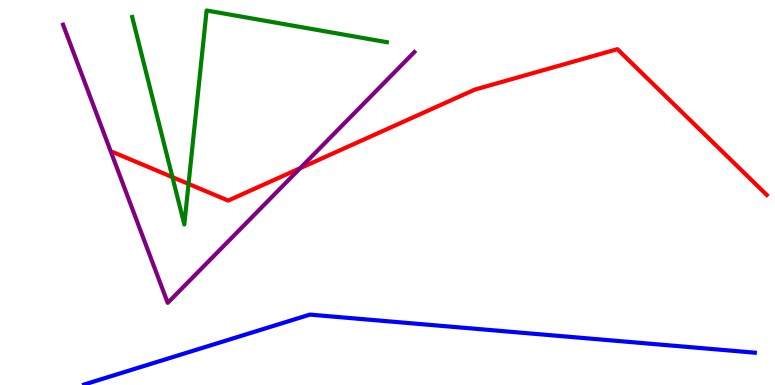[{'lines': ['blue', 'red'], 'intersections': []}, {'lines': ['green', 'red'], 'intersections': [{'x': 2.22, 'y': 5.4}, {'x': 2.43, 'y': 5.22}]}, {'lines': ['purple', 'red'], 'intersections': [{'x': 3.87, 'y': 5.63}]}, {'lines': ['blue', 'green'], 'intersections': []}, {'lines': ['blue', 'purple'], 'intersections': []}, {'lines': ['green', 'purple'], 'intersections': []}]